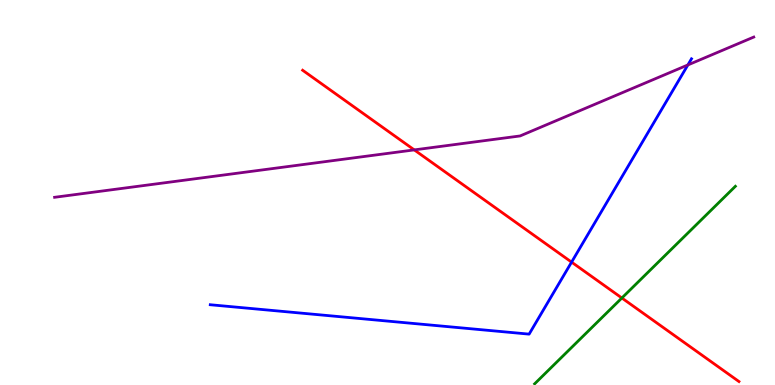[{'lines': ['blue', 'red'], 'intersections': [{'x': 7.38, 'y': 3.19}]}, {'lines': ['green', 'red'], 'intersections': [{'x': 8.02, 'y': 2.26}]}, {'lines': ['purple', 'red'], 'intersections': [{'x': 5.35, 'y': 6.11}]}, {'lines': ['blue', 'green'], 'intersections': []}, {'lines': ['blue', 'purple'], 'intersections': [{'x': 8.88, 'y': 8.31}]}, {'lines': ['green', 'purple'], 'intersections': []}]